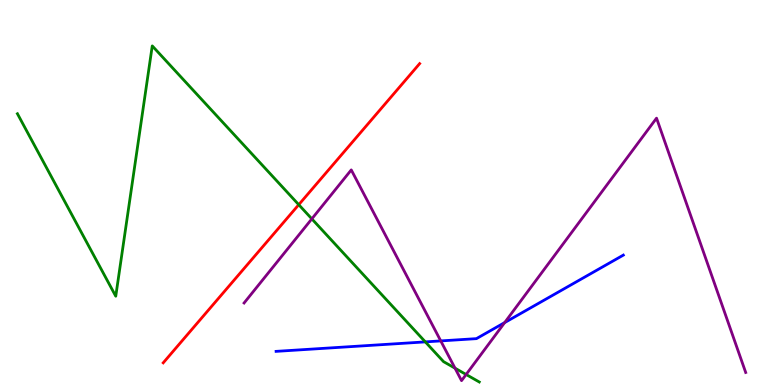[{'lines': ['blue', 'red'], 'intersections': []}, {'lines': ['green', 'red'], 'intersections': [{'x': 3.85, 'y': 4.68}]}, {'lines': ['purple', 'red'], 'intersections': []}, {'lines': ['blue', 'green'], 'intersections': [{'x': 5.49, 'y': 1.12}]}, {'lines': ['blue', 'purple'], 'intersections': [{'x': 5.69, 'y': 1.15}, {'x': 6.51, 'y': 1.62}]}, {'lines': ['green', 'purple'], 'intersections': [{'x': 4.02, 'y': 4.32}, {'x': 5.87, 'y': 0.437}, {'x': 6.01, 'y': 0.273}]}]